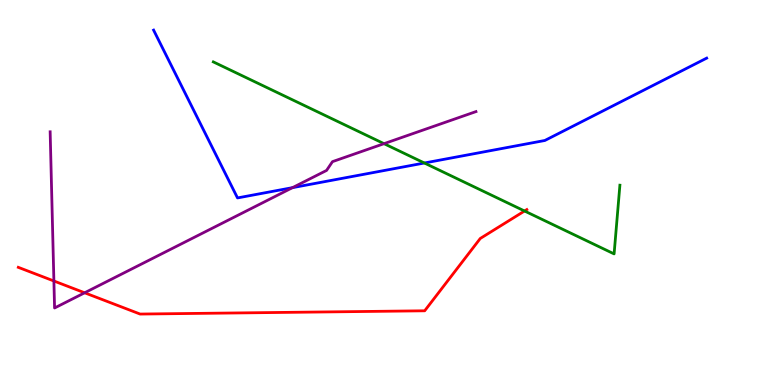[{'lines': ['blue', 'red'], 'intersections': []}, {'lines': ['green', 'red'], 'intersections': [{'x': 6.77, 'y': 4.52}]}, {'lines': ['purple', 'red'], 'intersections': [{'x': 0.695, 'y': 2.7}, {'x': 1.09, 'y': 2.4}]}, {'lines': ['blue', 'green'], 'intersections': [{'x': 5.48, 'y': 5.77}]}, {'lines': ['blue', 'purple'], 'intersections': [{'x': 3.77, 'y': 5.13}]}, {'lines': ['green', 'purple'], 'intersections': [{'x': 4.96, 'y': 6.27}]}]